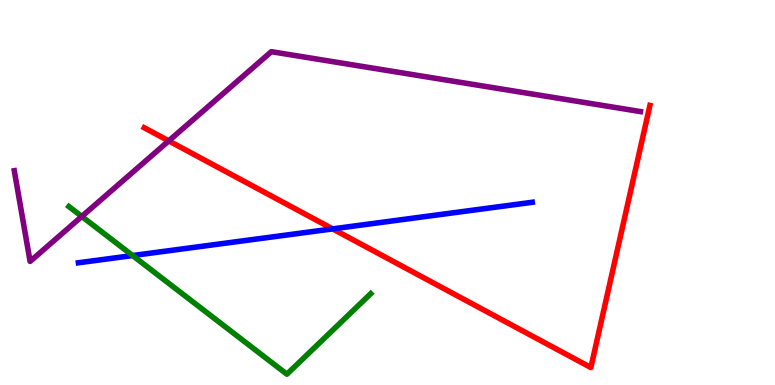[{'lines': ['blue', 'red'], 'intersections': [{'x': 4.29, 'y': 4.05}]}, {'lines': ['green', 'red'], 'intersections': []}, {'lines': ['purple', 'red'], 'intersections': [{'x': 2.18, 'y': 6.34}]}, {'lines': ['blue', 'green'], 'intersections': [{'x': 1.71, 'y': 3.36}]}, {'lines': ['blue', 'purple'], 'intersections': []}, {'lines': ['green', 'purple'], 'intersections': [{'x': 1.06, 'y': 4.38}]}]